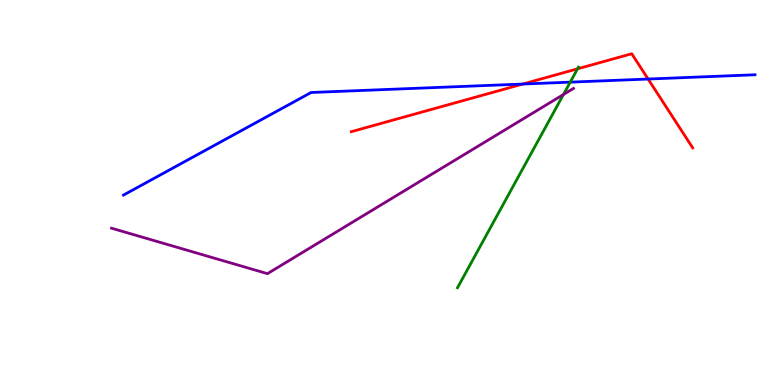[{'lines': ['blue', 'red'], 'intersections': [{'x': 6.75, 'y': 7.82}, {'x': 8.36, 'y': 7.95}]}, {'lines': ['green', 'red'], 'intersections': [{'x': 7.45, 'y': 8.21}]}, {'lines': ['purple', 'red'], 'intersections': []}, {'lines': ['blue', 'green'], 'intersections': [{'x': 7.36, 'y': 7.87}]}, {'lines': ['blue', 'purple'], 'intersections': []}, {'lines': ['green', 'purple'], 'intersections': [{'x': 7.27, 'y': 7.55}]}]